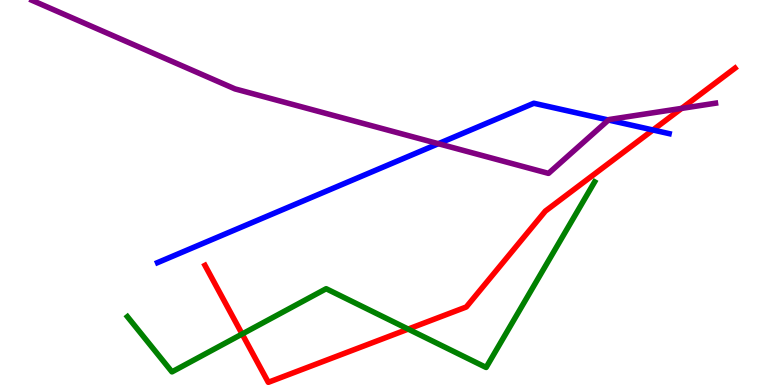[{'lines': ['blue', 'red'], 'intersections': [{'x': 8.43, 'y': 6.62}]}, {'lines': ['green', 'red'], 'intersections': [{'x': 3.12, 'y': 1.32}, {'x': 5.27, 'y': 1.45}]}, {'lines': ['purple', 'red'], 'intersections': [{'x': 8.79, 'y': 7.18}]}, {'lines': ['blue', 'green'], 'intersections': []}, {'lines': ['blue', 'purple'], 'intersections': [{'x': 5.66, 'y': 6.27}, {'x': 7.85, 'y': 6.88}]}, {'lines': ['green', 'purple'], 'intersections': []}]